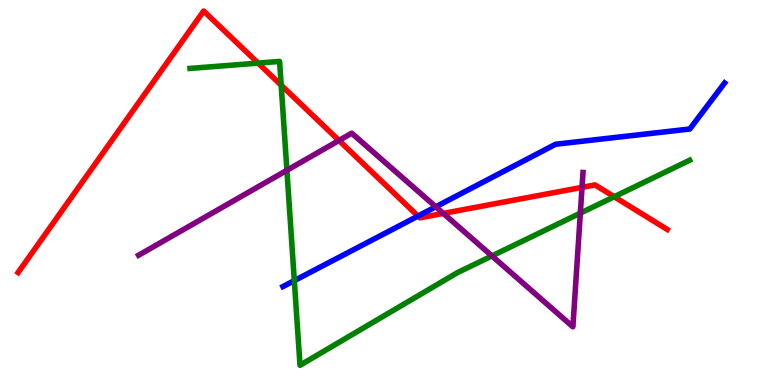[{'lines': ['blue', 'red'], 'intersections': [{'x': 5.39, 'y': 4.39}]}, {'lines': ['green', 'red'], 'intersections': [{'x': 3.33, 'y': 8.36}, {'x': 3.63, 'y': 7.79}, {'x': 7.93, 'y': 4.89}]}, {'lines': ['purple', 'red'], 'intersections': [{'x': 4.37, 'y': 6.35}, {'x': 5.72, 'y': 4.46}, {'x': 7.51, 'y': 5.13}]}, {'lines': ['blue', 'green'], 'intersections': [{'x': 3.8, 'y': 2.71}]}, {'lines': ['blue', 'purple'], 'intersections': [{'x': 5.62, 'y': 4.63}]}, {'lines': ['green', 'purple'], 'intersections': [{'x': 3.7, 'y': 5.58}, {'x': 6.35, 'y': 3.35}, {'x': 7.49, 'y': 4.46}]}]